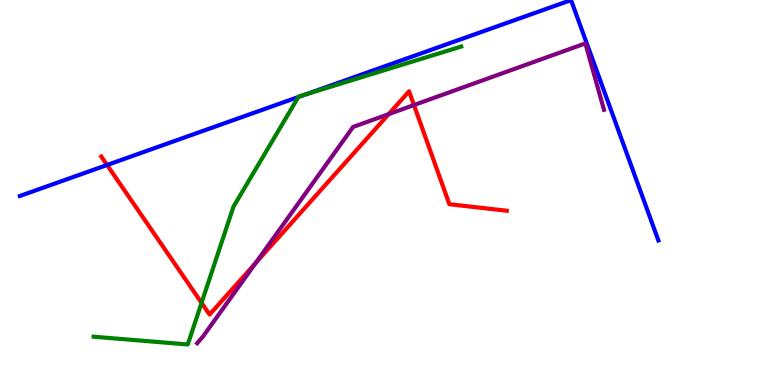[{'lines': ['blue', 'red'], 'intersections': [{'x': 1.38, 'y': 5.71}]}, {'lines': ['green', 'red'], 'intersections': [{'x': 2.6, 'y': 2.13}]}, {'lines': ['purple', 'red'], 'intersections': [{'x': 3.3, 'y': 3.17}, {'x': 5.02, 'y': 7.04}, {'x': 5.34, 'y': 7.27}]}, {'lines': ['blue', 'green'], 'intersections': [{'x': 3.85, 'y': 7.48}, {'x': 3.95, 'y': 7.55}]}, {'lines': ['blue', 'purple'], 'intersections': []}, {'lines': ['green', 'purple'], 'intersections': []}]